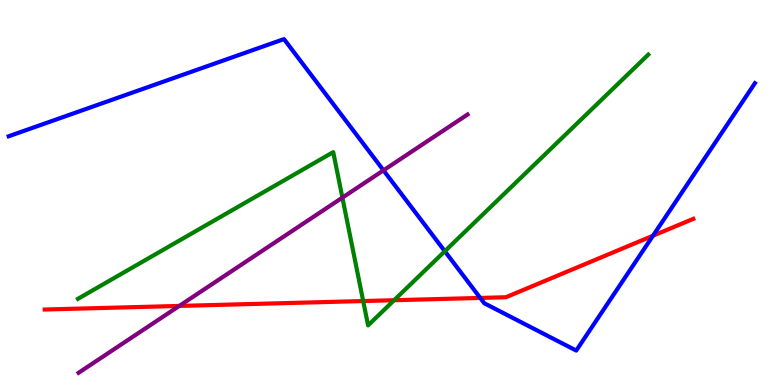[{'lines': ['blue', 'red'], 'intersections': [{'x': 6.2, 'y': 2.26}, {'x': 8.43, 'y': 3.88}]}, {'lines': ['green', 'red'], 'intersections': [{'x': 4.69, 'y': 2.18}, {'x': 5.09, 'y': 2.2}]}, {'lines': ['purple', 'red'], 'intersections': [{'x': 2.31, 'y': 2.05}]}, {'lines': ['blue', 'green'], 'intersections': [{'x': 5.74, 'y': 3.47}]}, {'lines': ['blue', 'purple'], 'intersections': [{'x': 4.95, 'y': 5.58}]}, {'lines': ['green', 'purple'], 'intersections': [{'x': 4.42, 'y': 4.87}]}]